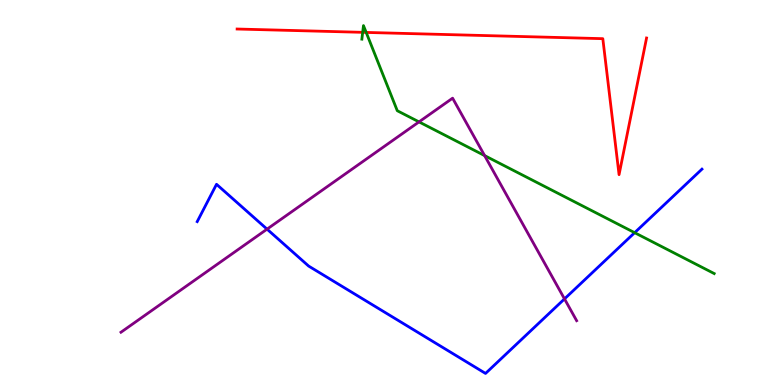[{'lines': ['blue', 'red'], 'intersections': []}, {'lines': ['green', 'red'], 'intersections': [{'x': 4.68, 'y': 9.16}, {'x': 4.72, 'y': 9.16}]}, {'lines': ['purple', 'red'], 'intersections': []}, {'lines': ['blue', 'green'], 'intersections': [{'x': 8.19, 'y': 3.96}]}, {'lines': ['blue', 'purple'], 'intersections': [{'x': 3.45, 'y': 4.05}, {'x': 7.28, 'y': 2.24}]}, {'lines': ['green', 'purple'], 'intersections': [{'x': 5.41, 'y': 6.83}, {'x': 6.25, 'y': 5.96}]}]